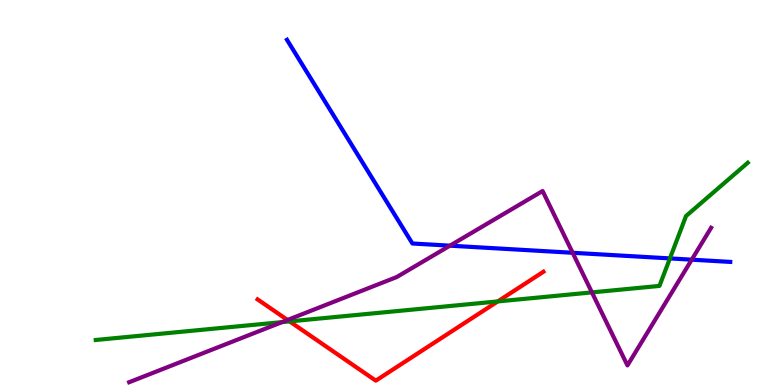[{'lines': ['blue', 'red'], 'intersections': []}, {'lines': ['green', 'red'], 'intersections': [{'x': 3.74, 'y': 1.65}, {'x': 6.42, 'y': 2.17}]}, {'lines': ['purple', 'red'], 'intersections': [{'x': 3.71, 'y': 1.69}]}, {'lines': ['blue', 'green'], 'intersections': [{'x': 8.64, 'y': 3.29}]}, {'lines': ['blue', 'purple'], 'intersections': [{'x': 5.81, 'y': 3.62}, {'x': 7.39, 'y': 3.43}, {'x': 8.93, 'y': 3.26}]}, {'lines': ['green', 'purple'], 'intersections': [{'x': 3.64, 'y': 1.63}, {'x': 7.64, 'y': 2.41}]}]